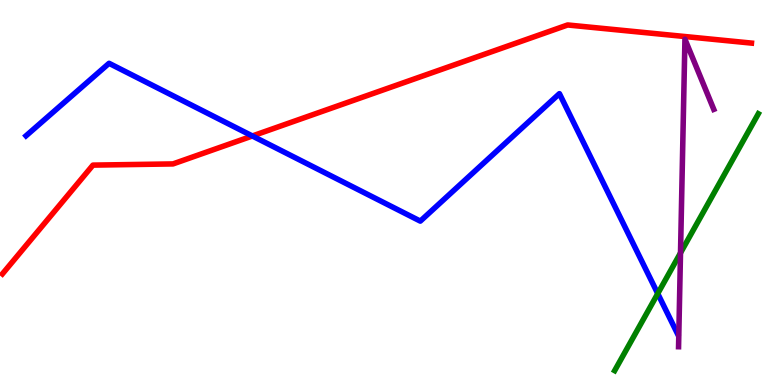[{'lines': ['blue', 'red'], 'intersections': [{'x': 3.26, 'y': 6.47}]}, {'lines': ['green', 'red'], 'intersections': []}, {'lines': ['purple', 'red'], 'intersections': []}, {'lines': ['blue', 'green'], 'intersections': [{'x': 8.49, 'y': 2.37}]}, {'lines': ['blue', 'purple'], 'intersections': []}, {'lines': ['green', 'purple'], 'intersections': [{'x': 8.78, 'y': 3.43}]}]